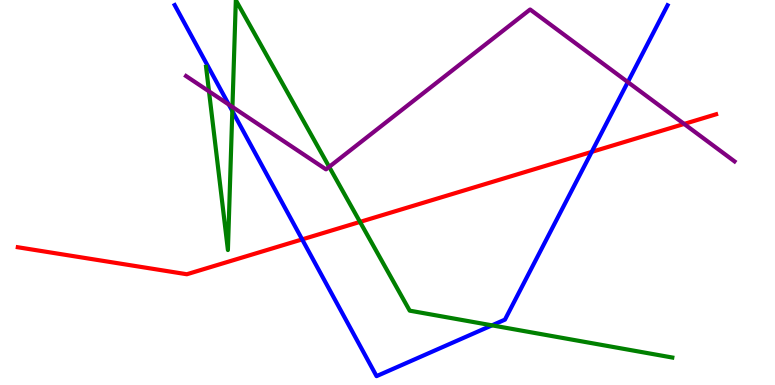[{'lines': ['blue', 'red'], 'intersections': [{'x': 3.9, 'y': 3.78}, {'x': 7.64, 'y': 6.06}]}, {'lines': ['green', 'red'], 'intersections': [{'x': 4.65, 'y': 4.24}]}, {'lines': ['purple', 'red'], 'intersections': [{'x': 8.83, 'y': 6.78}]}, {'lines': ['blue', 'green'], 'intersections': [{'x': 3.0, 'y': 7.12}, {'x': 6.35, 'y': 1.55}]}, {'lines': ['blue', 'purple'], 'intersections': [{'x': 2.95, 'y': 7.28}, {'x': 8.1, 'y': 7.87}]}, {'lines': ['green', 'purple'], 'intersections': [{'x': 2.7, 'y': 7.63}, {'x': 3.0, 'y': 7.22}, {'x': 4.25, 'y': 5.67}]}]